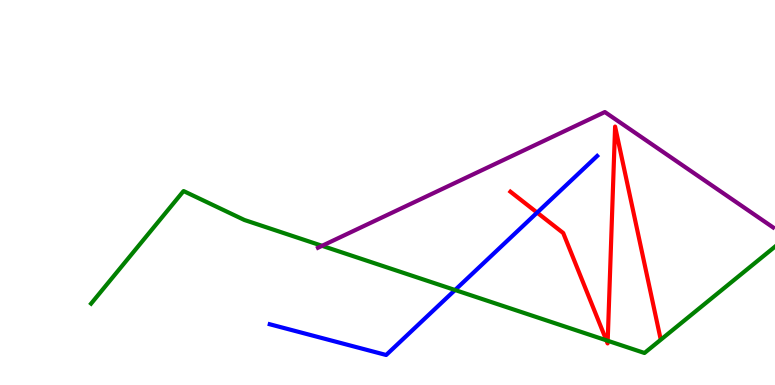[{'lines': ['blue', 'red'], 'intersections': [{'x': 6.93, 'y': 4.48}]}, {'lines': ['green', 'red'], 'intersections': [{'x': 7.82, 'y': 1.16}, {'x': 7.84, 'y': 1.15}]}, {'lines': ['purple', 'red'], 'intersections': []}, {'lines': ['blue', 'green'], 'intersections': [{'x': 5.87, 'y': 2.47}]}, {'lines': ['blue', 'purple'], 'intersections': []}, {'lines': ['green', 'purple'], 'intersections': [{'x': 4.16, 'y': 3.62}]}]